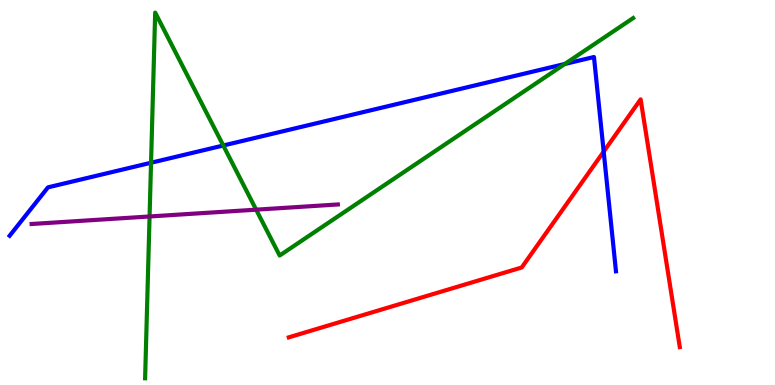[{'lines': ['blue', 'red'], 'intersections': [{'x': 7.79, 'y': 6.06}]}, {'lines': ['green', 'red'], 'intersections': []}, {'lines': ['purple', 'red'], 'intersections': []}, {'lines': ['blue', 'green'], 'intersections': [{'x': 1.95, 'y': 5.77}, {'x': 2.88, 'y': 6.22}, {'x': 7.29, 'y': 8.34}]}, {'lines': ['blue', 'purple'], 'intersections': []}, {'lines': ['green', 'purple'], 'intersections': [{'x': 1.93, 'y': 4.38}, {'x': 3.31, 'y': 4.55}]}]